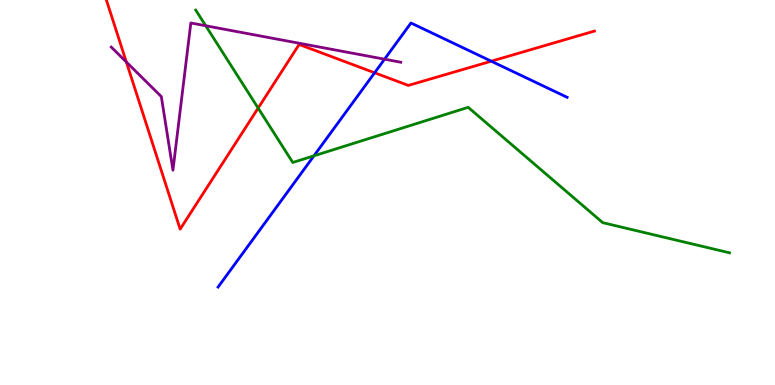[{'lines': ['blue', 'red'], 'intersections': [{'x': 4.83, 'y': 8.11}, {'x': 6.34, 'y': 8.41}]}, {'lines': ['green', 'red'], 'intersections': [{'x': 3.33, 'y': 7.19}]}, {'lines': ['purple', 'red'], 'intersections': [{'x': 1.63, 'y': 8.39}]}, {'lines': ['blue', 'green'], 'intersections': [{'x': 4.05, 'y': 5.95}]}, {'lines': ['blue', 'purple'], 'intersections': [{'x': 4.96, 'y': 8.46}]}, {'lines': ['green', 'purple'], 'intersections': [{'x': 2.65, 'y': 9.33}]}]